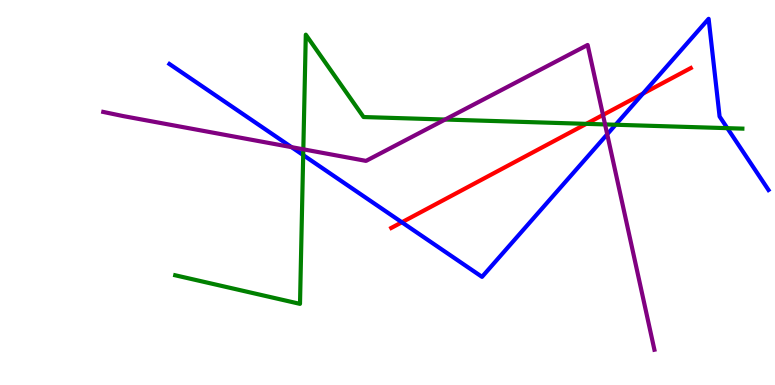[{'lines': ['blue', 'red'], 'intersections': [{'x': 5.19, 'y': 4.23}, {'x': 8.3, 'y': 7.57}]}, {'lines': ['green', 'red'], 'intersections': [{'x': 7.56, 'y': 6.78}]}, {'lines': ['purple', 'red'], 'intersections': [{'x': 7.78, 'y': 7.01}]}, {'lines': ['blue', 'green'], 'intersections': [{'x': 3.91, 'y': 5.97}, {'x': 7.94, 'y': 6.76}, {'x': 9.39, 'y': 6.67}]}, {'lines': ['blue', 'purple'], 'intersections': [{'x': 3.76, 'y': 6.18}, {'x': 7.84, 'y': 6.51}]}, {'lines': ['green', 'purple'], 'intersections': [{'x': 3.91, 'y': 6.12}, {'x': 5.74, 'y': 6.9}, {'x': 7.81, 'y': 6.77}]}]